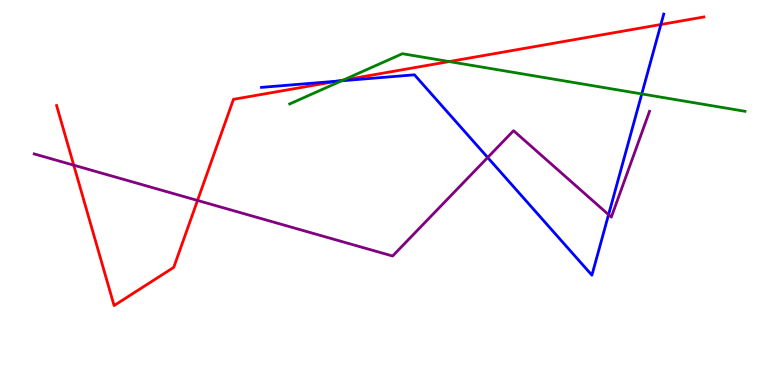[{'lines': ['blue', 'red'], 'intersections': [{'x': 4.35, 'y': 7.89}, {'x': 8.53, 'y': 9.36}]}, {'lines': ['green', 'red'], 'intersections': [{'x': 4.43, 'y': 7.92}, {'x': 5.8, 'y': 8.4}]}, {'lines': ['purple', 'red'], 'intersections': [{'x': 0.952, 'y': 5.71}, {'x': 2.55, 'y': 4.79}]}, {'lines': ['blue', 'green'], 'intersections': [{'x': 4.41, 'y': 7.9}, {'x': 8.28, 'y': 7.56}]}, {'lines': ['blue', 'purple'], 'intersections': [{'x': 6.29, 'y': 5.91}, {'x': 7.85, 'y': 4.42}]}, {'lines': ['green', 'purple'], 'intersections': []}]